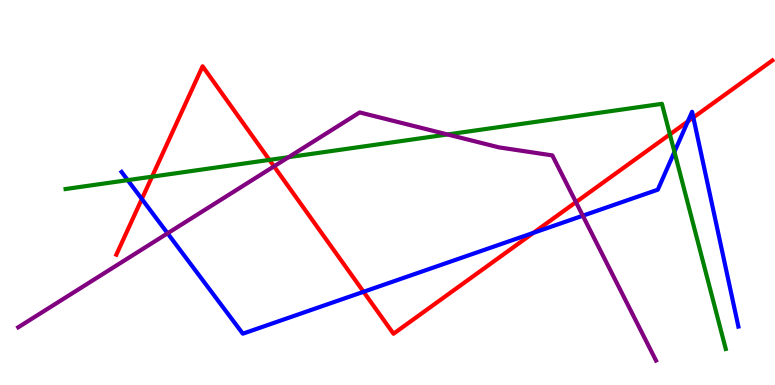[{'lines': ['blue', 'red'], 'intersections': [{'x': 1.83, 'y': 4.83}, {'x': 4.69, 'y': 2.42}, {'x': 6.88, 'y': 3.95}, {'x': 8.88, 'y': 6.85}, {'x': 8.95, 'y': 6.95}]}, {'lines': ['green', 'red'], 'intersections': [{'x': 1.96, 'y': 5.41}, {'x': 3.48, 'y': 5.85}, {'x': 8.64, 'y': 6.51}]}, {'lines': ['purple', 'red'], 'intersections': [{'x': 3.54, 'y': 5.68}, {'x': 7.43, 'y': 4.75}]}, {'lines': ['blue', 'green'], 'intersections': [{'x': 1.65, 'y': 5.32}, {'x': 8.7, 'y': 6.05}]}, {'lines': ['blue', 'purple'], 'intersections': [{'x': 2.16, 'y': 3.94}, {'x': 7.52, 'y': 4.4}]}, {'lines': ['green', 'purple'], 'intersections': [{'x': 3.72, 'y': 5.92}, {'x': 5.77, 'y': 6.51}]}]